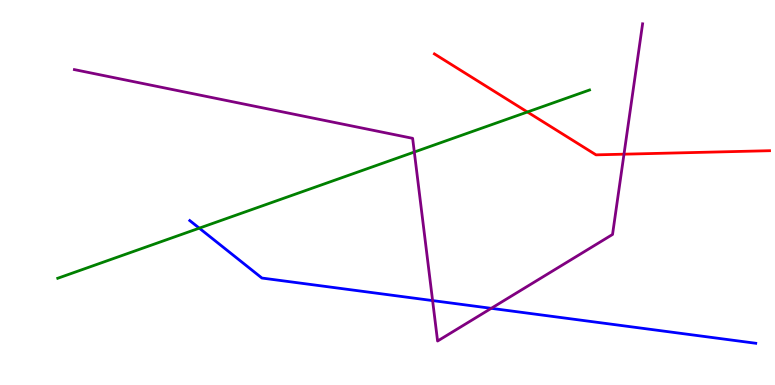[{'lines': ['blue', 'red'], 'intersections': []}, {'lines': ['green', 'red'], 'intersections': [{'x': 6.81, 'y': 7.09}]}, {'lines': ['purple', 'red'], 'intersections': [{'x': 8.05, 'y': 6.0}]}, {'lines': ['blue', 'green'], 'intersections': [{'x': 2.57, 'y': 4.07}]}, {'lines': ['blue', 'purple'], 'intersections': [{'x': 5.58, 'y': 2.19}, {'x': 6.34, 'y': 1.99}]}, {'lines': ['green', 'purple'], 'intersections': [{'x': 5.35, 'y': 6.05}]}]